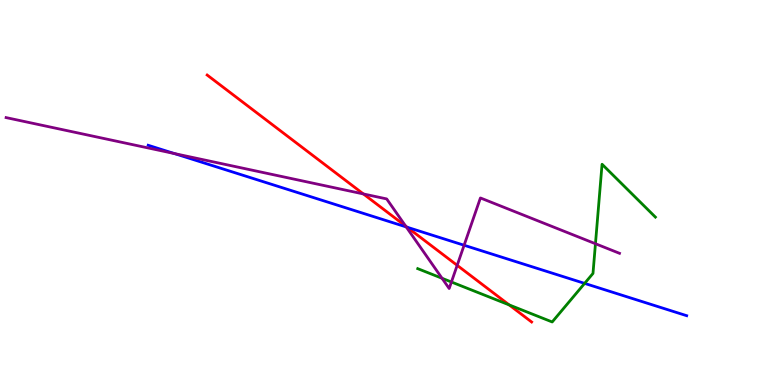[{'lines': ['blue', 'red'], 'intersections': [{'x': 5.25, 'y': 4.1}]}, {'lines': ['green', 'red'], 'intersections': [{'x': 6.57, 'y': 2.08}]}, {'lines': ['purple', 'red'], 'intersections': [{'x': 4.69, 'y': 4.96}, {'x': 5.23, 'y': 4.13}, {'x': 5.9, 'y': 3.11}]}, {'lines': ['blue', 'green'], 'intersections': [{'x': 7.54, 'y': 2.64}]}, {'lines': ['blue', 'purple'], 'intersections': [{'x': 2.25, 'y': 6.01}, {'x': 5.24, 'y': 4.11}, {'x': 5.99, 'y': 3.63}]}, {'lines': ['green', 'purple'], 'intersections': [{'x': 5.7, 'y': 2.77}, {'x': 5.82, 'y': 2.68}, {'x': 7.68, 'y': 3.67}]}]